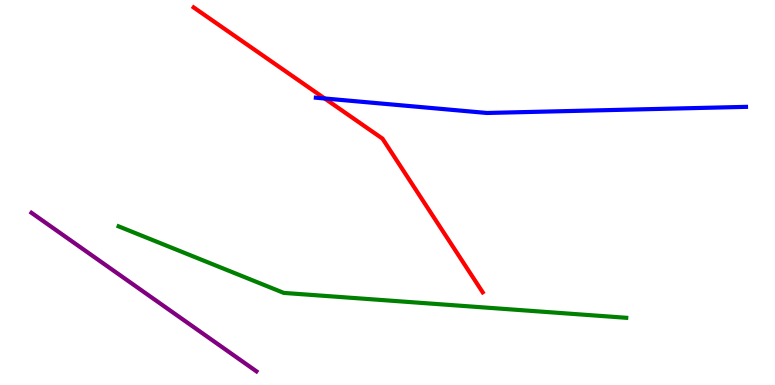[{'lines': ['blue', 'red'], 'intersections': [{'x': 4.19, 'y': 7.44}]}, {'lines': ['green', 'red'], 'intersections': []}, {'lines': ['purple', 'red'], 'intersections': []}, {'lines': ['blue', 'green'], 'intersections': []}, {'lines': ['blue', 'purple'], 'intersections': []}, {'lines': ['green', 'purple'], 'intersections': []}]